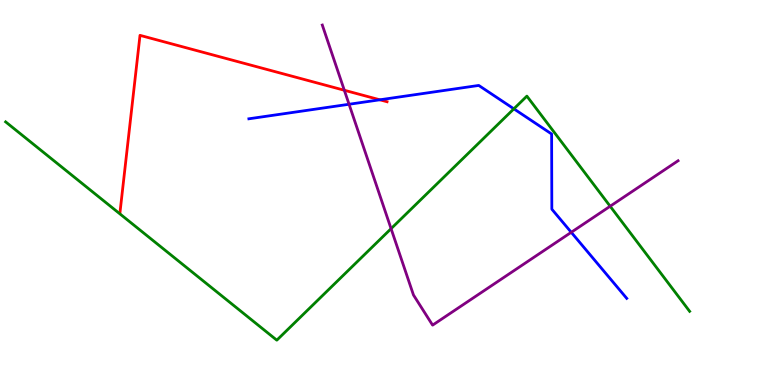[{'lines': ['blue', 'red'], 'intersections': [{'x': 4.9, 'y': 7.41}]}, {'lines': ['green', 'red'], 'intersections': []}, {'lines': ['purple', 'red'], 'intersections': [{'x': 4.44, 'y': 7.66}]}, {'lines': ['blue', 'green'], 'intersections': [{'x': 6.63, 'y': 7.17}]}, {'lines': ['blue', 'purple'], 'intersections': [{'x': 4.5, 'y': 7.29}, {'x': 7.37, 'y': 3.97}]}, {'lines': ['green', 'purple'], 'intersections': [{'x': 5.05, 'y': 4.06}, {'x': 7.87, 'y': 4.64}]}]